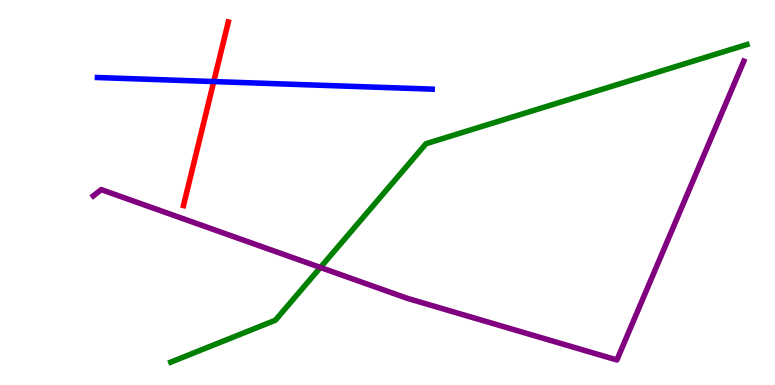[{'lines': ['blue', 'red'], 'intersections': [{'x': 2.76, 'y': 7.88}]}, {'lines': ['green', 'red'], 'intersections': []}, {'lines': ['purple', 'red'], 'intersections': []}, {'lines': ['blue', 'green'], 'intersections': []}, {'lines': ['blue', 'purple'], 'intersections': []}, {'lines': ['green', 'purple'], 'intersections': [{'x': 4.13, 'y': 3.05}]}]